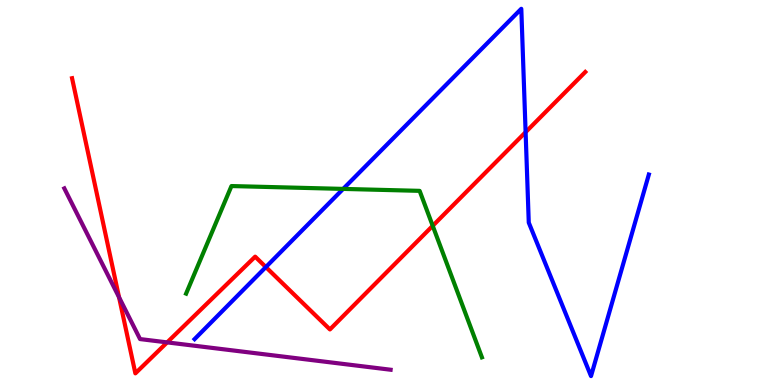[{'lines': ['blue', 'red'], 'intersections': [{'x': 3.43, 'y': 3.06}, {'x': 6.78, 'y': 6.57}]}, {'lines': ['green', 'red'], 'intersections': [{'x': 5.58, 'y': 4.13}]}, {'lines': ['purple', 'red'], 'intersections': [{'x': 1.54, 'y': 2.28}, {'x': 2.16, 'y': 1.11}]}, {'lines': ['blue', 'green'], 'intersections': [{'x': 4.43, 'y': 5.09}]}, {'lines': ['blue', 'purple'], 'intersections': []}, {'lines': ['green', 'purple'], 'intersections': []}]